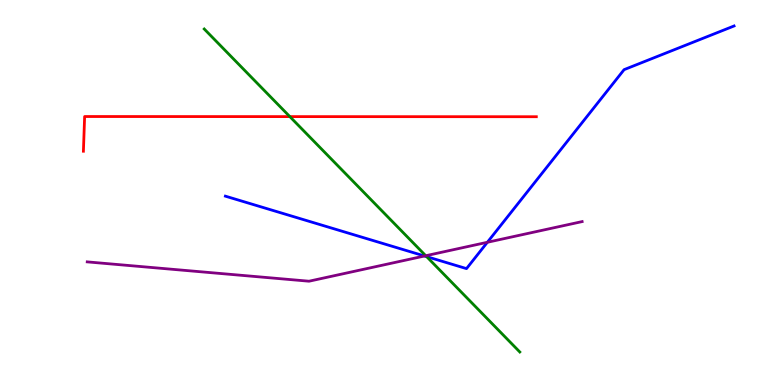[{'lines': ['blue', 'red'], 'intersections': []}, {'lines': ['green', 'red'], 'intersections': [{'x': 3.74, 'y': 6.97}]}, {'lines': ['purple', 'red'], 'intersections': []}, {'lines': ['blue', 'green'], 'intersections': [{'x': 5.5, 'y': 3.33}]}, {'lines': ['blue', 'purple'], 'intersections': [{'x': 5.48, 'y': 3.35}, {'x': 6.29, 'y': 3.71}]}, {'lines': ['green', 'purple'], 'intersections': [{'x': 5.49, 'y': 3.36}]}]